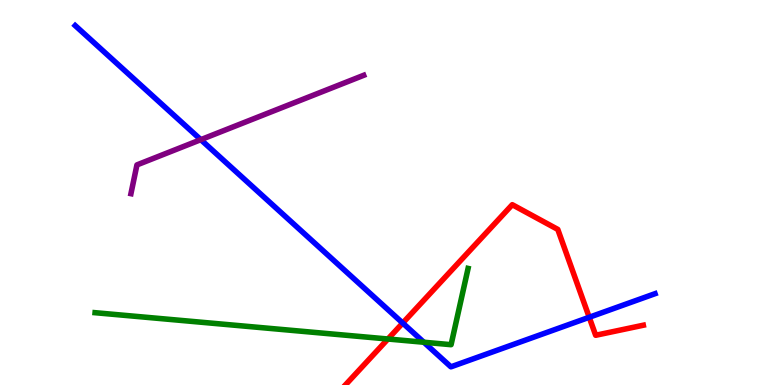[{'lines': ['blue', 'red'], 'intersections': [{'x': 5.2, 'y': 1.61}, {'x': 7.6, 'y': 1.76}]}, {'lines': ['green', 'red'], 'intersections': [{'x': 5.01, 'y': 1.19}]}, {'lines': ['purple', 'red'], 'intersections': []}, {'lines': ['blue', 'green'], 'intersections': [{'x': 5.47, 'y': 1.11}]}, {'lines': ['blue', 'purple'], 'intersections': [{'x': 2.59, 'y': 6.37}]}, {'lines': ['green', 'purple'], 'intersections': []}]